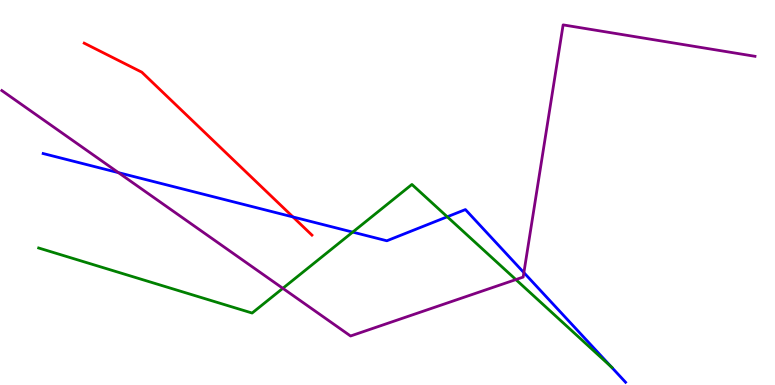[{'lines': ['blue', 'red'], 'intersections': [{'x': 3.78, 'y': 4.36}]}, {'lines': ['green', 'red'], 'intersections': []}, {'lines': ['purple', 'red'], 'intersections': []}, {'lines': ['blue', 'green'], 'intersections': [{'x': 4.55, 'y': 3.97}, {'x': 5.77, 'y': 4.37}, {'x': 7.89, 'y': 0.469}]}, {'lines': ['blue', 'purple'], 'intersections': [{'x': 1.53, 'y': 5.52}, {'x': 6.76, 'y': 2.92}]}, {'lines': ['green', 'purple'], 'intersections': [{'x': 3.65, 'y': 2.51}, {'x': 6.66, 'y': 2.74}]}]